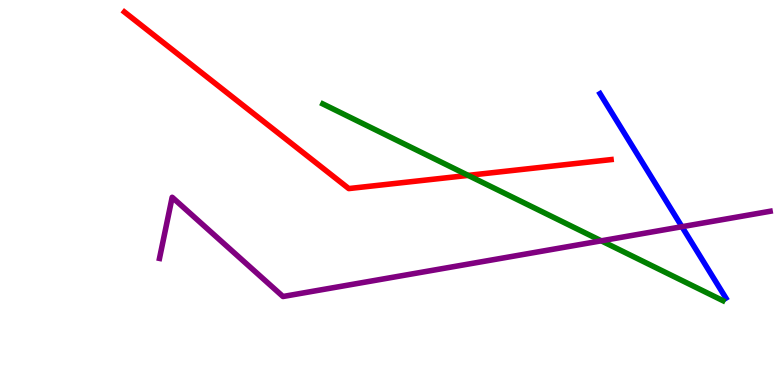[{'lines': ['blue', 'red'], 'intersections': []}, {'lines': ['green', 'red'], 'intersections': [{'x': 6.04, 'y': 5.44}]}, {'lines': ['purple', 'red'], 'intersections': []}, {'lines': ['blue', 'green'], 'intersections': []}, {'lines': ['blue', 'purple'], 'intersections': [{'x': 8.8, 'y': 4.11}]}, {'lines': ['green', 'purple'], 'intersections': [{'x': 7.76, 'y': 3.74}]}]